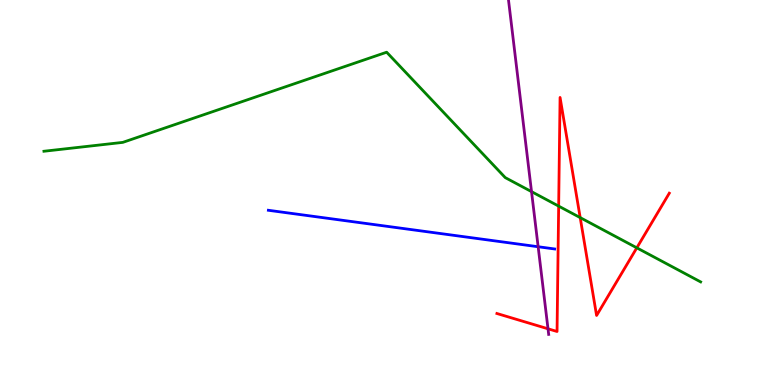[{'lines': ['blue', 'red'], 'intersections': []}, {'lines': ['green', 'red'], 'intersections': [{'x': 7.21, 'y': 4.65}, {'x': 7.49, 'y': 4.35}, {'x': 8.22, 'y': 3.56}]}, {'lines': ['purple', 'red'], 'intersections': [{'x': 7.07, 'y': 1.46}]}, {'lines': ['blue', 'green'], 'intersections': []}, {'lines': ['blue', 'purple'], 'intersections': [{'x': 6.94, 'y': 3.59}]}, {'lines': ['green', 'purple'], 'intersections': [{'x': 6.86, 'y': 5.02}]}]